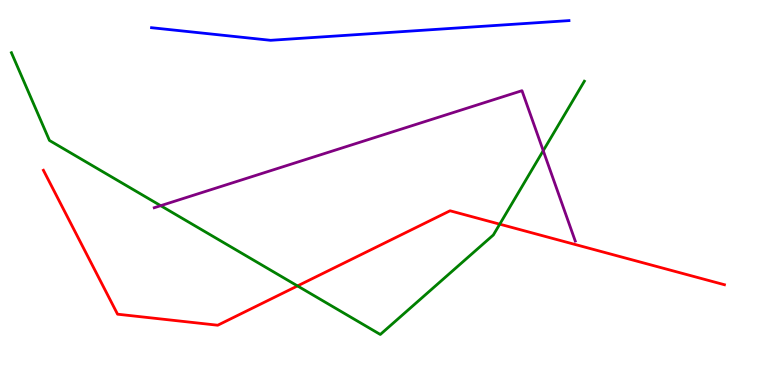[{'lines': ['blue', 'red'], 'intersections': []}, {'lines': ['green', 'red'], 'intersections': [{'x': 3.84, 'y': 2.57}, {'x': 6.45, 'y': 4.18}]}, {'lines': ['purple', 'red'], 'intersections': []}, {'lines': ['blue', 'green'], 'intersections': []}, {'lines': ['blue', 'purple'], 'intersections': []}, {'lines': ['green', 'purple'], 'intersections': [{'x': 2.07, 'y': 4.66}, {'x': 7.01, 'y': 6.09}]}]